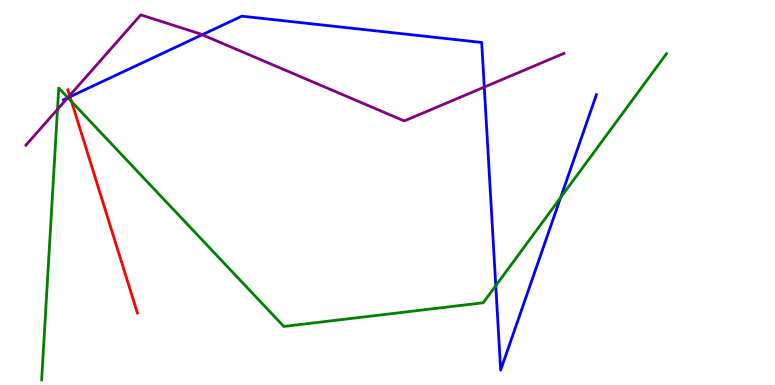[{'lines': ['blue', 'red'], 'intersections': [{'x': 0.904, 'y': 7.49}]}, {'lines': ['green', 'red'], 'intersections': [{'x': 0.923, 'y': 7.36}]}, {'lines': ['purple', 'red'], 'intersections': [{'x': 0.899, 'y': 7.52}]}, {'lines': ['blue', 'green'], 'intersections': [{'x': 0.876, 'y': 7.46}, {'x': 6.4, 'y': 2.58}, {'x': 7.23, 'y': 4.87}]}, {'lines': ['blue', 'purple'], 'intersections': [{'x': 0.873, 'y': 7.46}, {'x': 2.61, 'y': 9.1}, {'x': 6.25, 'y': 7.74}]}, {'lines': ['green', 'purple'], 'intersections': [{'x': 0.742, 'y': 7.16}, {'x': 0.875, 'y': 7.46}]}]